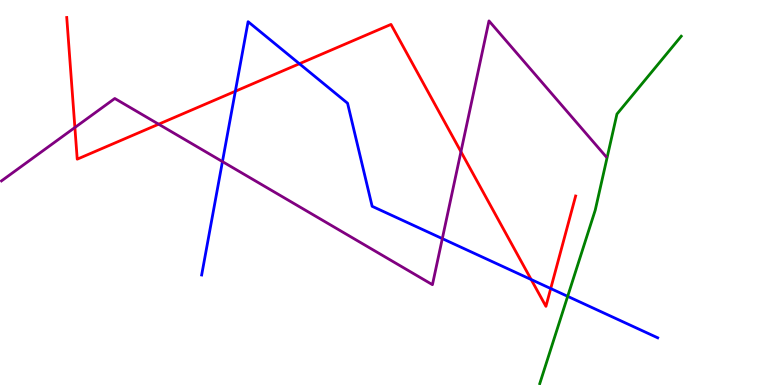[{'lines': ['blue', 'red'], 'intersections': [{'x': 3.04, 'y': 7.63}, {'x': 3.86, 'y': 8.34}, {'x': 6.85, 'y': 2.74}, {'x': 7.11, 'y': 2.51}]}, {'lines': ['green', 'red'], 'intersections': []}, {'lines': ['purple', 'red'], 'intersections': [{'x': 0.966, 'y': 6.69}, {'x': 2.05, 'y': 6.77}, {'x': 5.95, 'y': 6.06}]}, {'lines': ['blue', 'green'], 'intersections': [{'x': 7.32, 'y': 2.3}]}, {'lines': ['blue', 'purple'], 'intersections': [{'x': 2.87, 'y': 5.8}, {'x': 5.71, 'y': 3.8}]}, {'lines': ['green', 'purple'], 'intersections': []}]